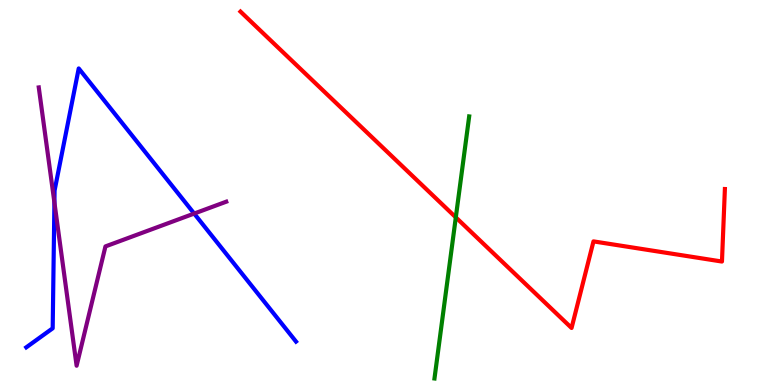[{'lines': ['blue', 'red'], 'intersections': []}, {'lines': ['green', 'red'], 'intersections': [{'x': 5.88, 'y': 4.35}]}, {'lines': ['purple', 'red'], 'intersections': []}, {'lines': ['blue', 'green'], 'intersections': []}, {'lines': ['blue', 'purple'], 'intersections': [{'x': 0.702, 'y': 4.74}, {'x': 2.51, 'y': 4.45}]}, {'lines': ['green', 'purple'], 'intersections': []}]